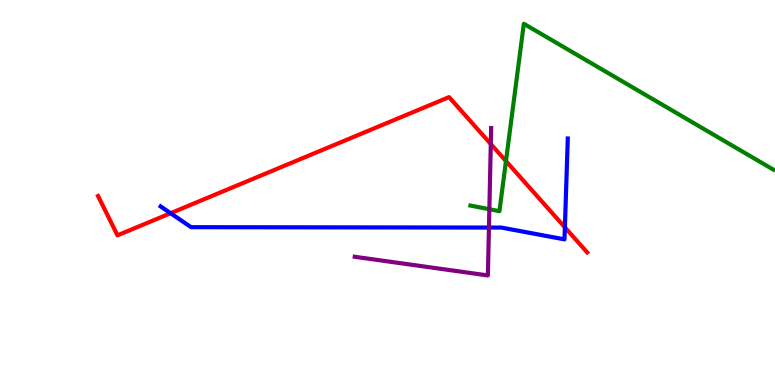[{'lines': ['blue', 'red'], 'intersections': [{'x': 2.2, 'y': 4.46}, {'x': 7.29, 'y': 4.1}]}, {'lines': ['green', 'red'], 'intersections': [{'x': 6.53, 'y': 5.82}]}, {'lines': ['purple', 'red'], 'intersections': [{'x': 6.33, 'y': 6.26}]}, {'lines': ['blue', 'green'], 'intersections': []}, {'lines': ['blue', 'purple'], 'intersections': [{'x': 6.31, 'y': 4.09}]}, {'lines': ['green', 'purple'], 'intersections': [{'x': 6.31, 'y': 4.57}]}]